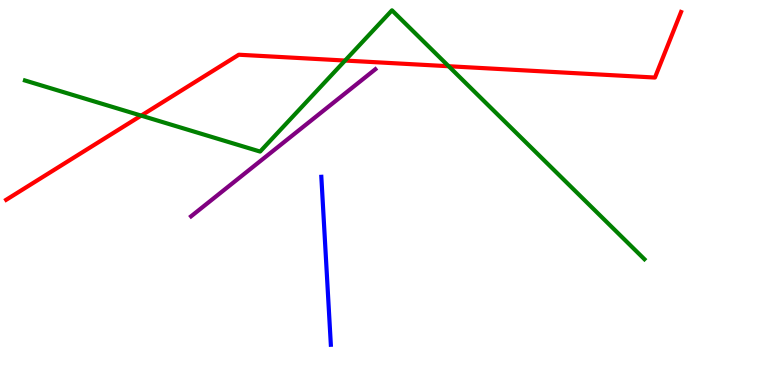[{'lines': ['blue', 'red'], 'intersections': []}, {'lines': ['green', 'red'], 'intersections': [{'x': 1.82, 'y': 7.0}, {'x': 4.45, 'y': 8.43}, {'x': 5.79, 'y': 8.28}]}, {'lines': ['purple', 'red'], 'intersections': []}, {'lines': ['blue', 'green'], 'intersections': []}, {'lines': ['blue', 'purple'], 'intersections': []}, {'lines': ['green', 'purple'], 'intersections': []}]